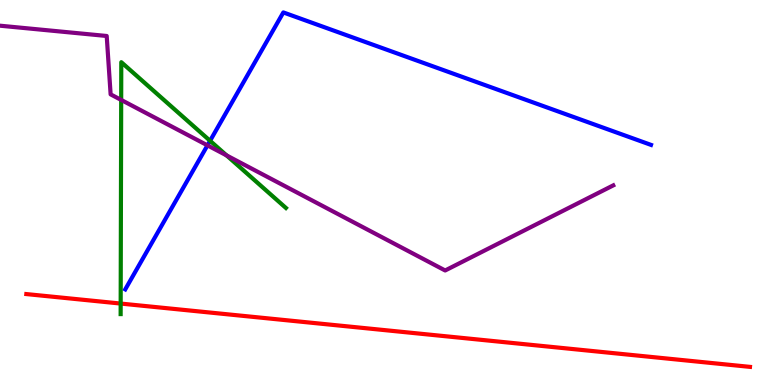[{'lines': ['blue', 'red'], 'intersections': []}, {'lines': ['green', 'red'], 'intersections': [{'x': 1.56, 'y': 2.12}]}, {'lines': ['purple', 'red'], 'intersections': []}, {'lines': ['blue', 'green'], 'intersections': [{'x': 2.71, 'y': 6.34}]}, {'lines': ['blue', 'purple'], 'intersections': [{'x': 2.68, 'y': 6.22}]}, {'lines': ['green', 'purple'], 'intersections': [{'x': 1.56, 'y': 7.4}, {'x': 2.92, 'y': 5.96}]}]